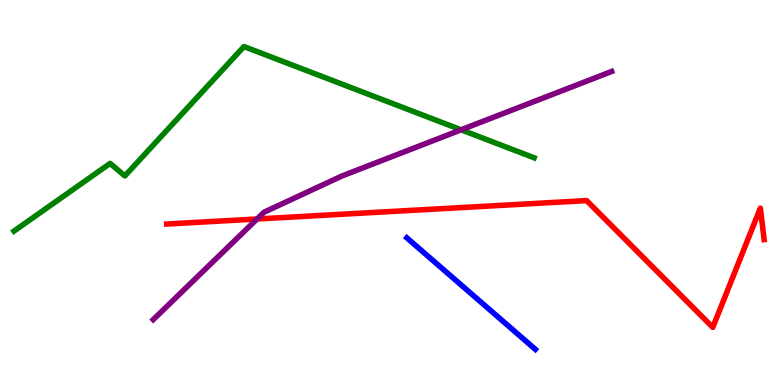[{'lines': ['blue', 'red'], 'intersections': []}, {'lines': ['green', 'red'], 'intersections': []}, {'lines': ['purple', 'red'], 'intersections': [{'x': 3.32, 'y': 4.31}]}, {'lines': ['blue', 'green'], 'intersections': []}, {'lines': ['blue', 'purple'], 'intersections': []}, {'lines': ['green', 'purple'], 'intersections': [{'x': 5.95, 'y': 6.63}]}]